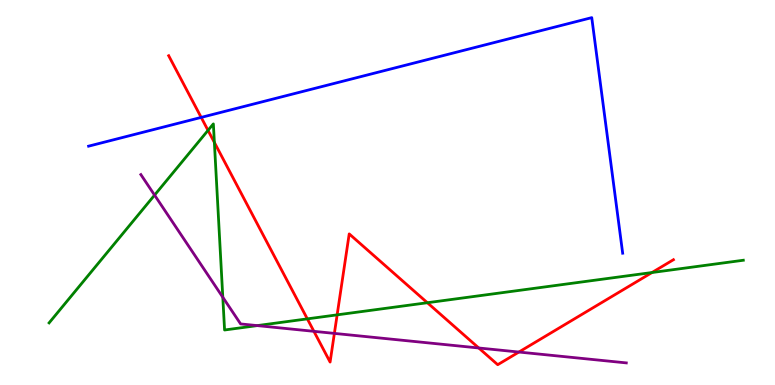[{'lines': ['blue', 'red'], 'intersections': [{'x': 2.6, 'y': 6.95}]}, {'lines': ['green', 'red'], 'intersections': [{'x': 2.68, 'y': 6.61}, {'x': 2.77, 'y': 6.3}, {'x': 3.97, 'y': 1.72}, {'x': 4.35, 'y': 1.82}, {'x': 5.51, 'y': 2.14}, {'x': 8.41, 'y': 2.92}]}, {'lines': ['purple', 'red'], 'intersections': [{'x': 4.05, 'y': 1.39}, {'x': 4.31, 'y': 1.34}, {'x': 6.18, 'y': 0.961}, {'x': 6.7, 'y': 0.856}]}, {'lines': ['blue', 'green'], 'intersections': []}, {'lines': ['blue', 'purple'], 'intersections': []}, {'lines': ['green', 'purple'], 'intersections': [{'x': 1.99, 'y': 4.93}, {'x': 2.87, 'y': 2.28}, {'x': 3.32, 'y': 1.54}]}]